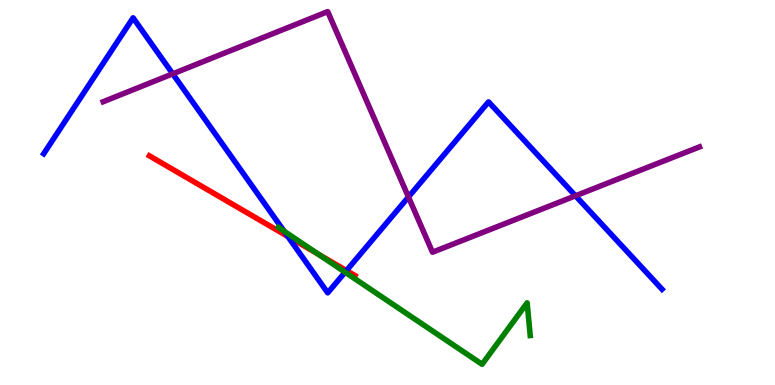[{'lines': ['blue', 'red'], 'intersections': [{'x': 3.71, 'y': 3.86}, {'x': 4.47, 'y': 2.97}]}, {'lines': ['green', 'red'], 'intersections': [{'x': 4.11, 'y': 3.39}]}, {'lines': ['purple', 'red'], 'intersections': []}, {'lines': ['blue', 'green'], 'intersections': [{'x': 3.67, 'y': 3.99}, {'x': 4.45, 'y': 2.93}]}, {'lines': ['blue', 'purple'], 'intersections': [{'x': 2.23, 'y': 8.08}, {'x': 5.27, 'y': 4.88}, {'x': 7.43, 'y': 4.91}]}, {'lines': ['green', 'purple'], 'intersections': []}]